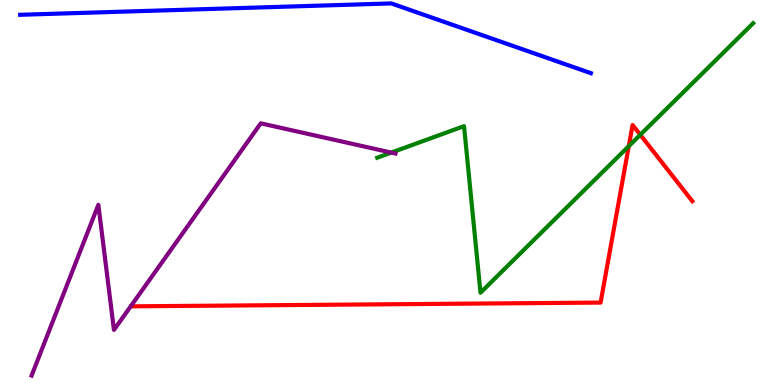[{'lines': ['blue', 'red'], 'intersections': []}, {'lines': ['green', 'red'], 'intersections': [{'x': 8.11, 'y': 6.2}, {'x': 8.26, 'y': 6.5}]}, {'lines': ['purple', 'red'], 'intersections': []}, {'lines': ['blue', 'green'], 'intersections': []}, {'lines': ['blue', 'purple'], 'intersections': []}, {'lines': ['green', 'purple'], 'intersections': [{'x': 5.05, 'y': 6.04}]}]